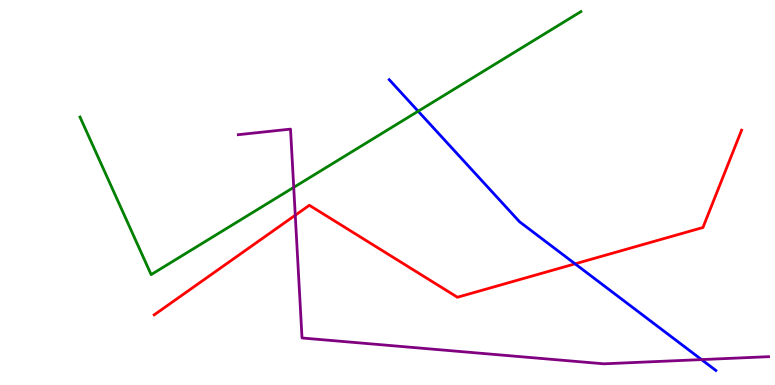[{'lines': ['blue', 'red'], 'intersections': [{'x': 7.42, 'y': 3.15}]}, {'lines': ['green', 'red'], 'intersections': []}, {'lines': ['purple', 'red'], 'intersections': [{'x': 3.81, 'y': 4.41}]}, {'lines': ['blue', 'green'], 'intersections': [{'x': 5.4, 'y': 7.11}]}, {'lines': ['blue', 'purple'], 'intersections': [{'x': 9.05, 'y': 0.66}]}, {'lines': ['green', 'purple'], 'intersections': [{'x': 3.79, 'y': 5.13}]}]